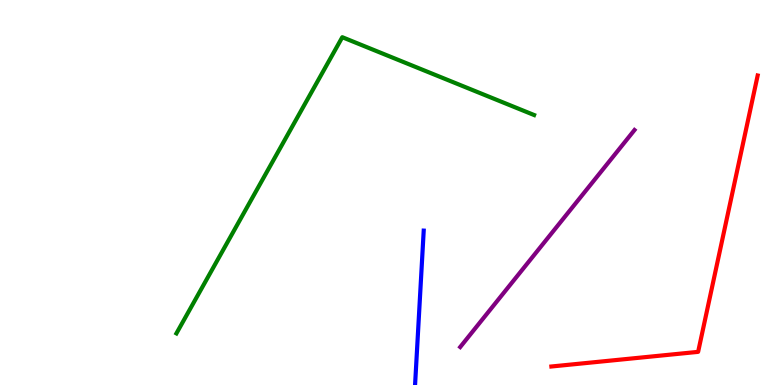[{'lines': ['blue', 'red'], 'intersections': []}, {'lines': ['green', 'red'], 'intersections': []}, {'lines': ['purple', 'red'], 'intersections': []}, {'lines': ['blue', 'green'], 'intersections': []}, {'lines': ['blue', 'purple'], 'intersections': []}, {'lines': ['green', 'purple'], 'intersections': []}]